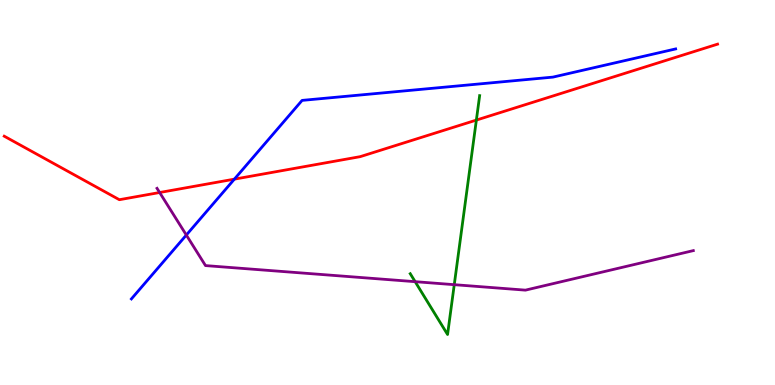[{'lines': ['blue', 'red'], 'intersections': [{'x': 3.02, 'y': 5.35}]}, {'lines': ['green', 'red'], 'intersections': [{'x': 6.15, 'y': 6.88}]}, {'lines': ['purple', 'red'], 'intersections': [{'x': 2.06, 'y': 5.0}]}, {'lines': ['blue', 'green'], 'intersections': []}, {'lines': ['blue', 'purple'], 'intersections': [{'x': 2.4, 'y': 3.9}]}, {'lines': ['green', 'purple'], 'intersections': [{'x': 5.36, 'y': 2.68}, {'x': 5.86, 'y': 2.61}]}]